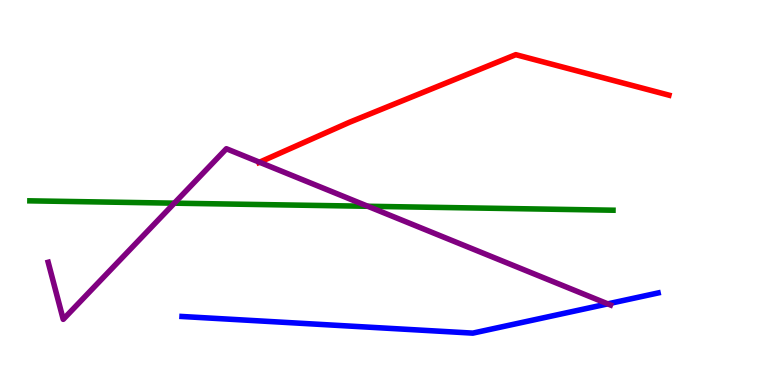[{'lines': ['blue', 'red'], 'intersections': []}, {'lines': ['green', 'red'], 'intersections': []}, {'lines': ['purple', 'red'], 'intersections': [{'x': 3.35, 'y': 5.79}]}, {'lines': ['blue', 'green'], 'intersections': []}, {'lines': ['blue', 'purple'], 'intersections': [{'x': 7.84, 'y': 2.11}]}, {'lines': ['green', 'purple'], 'intersections': [{'x': 2.25, 'y': 4.72}, {'x': 4.75, 'y': 4.64}]}]